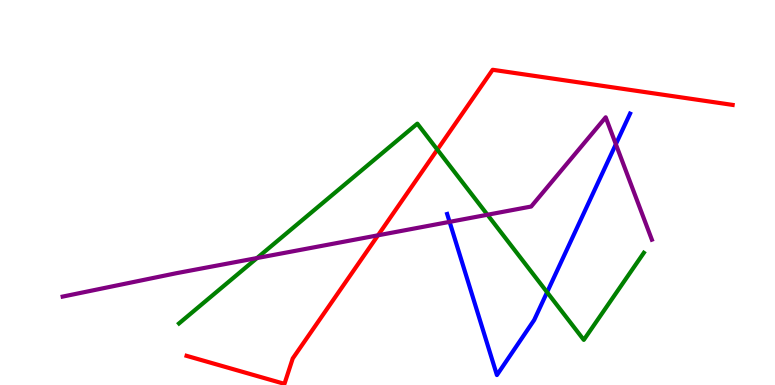[{'lines': ['blue', 'red'], 'intersections': []}, {'lines': ['green', 'red'], 'intersections': [{'x': 5.64, 'y': 6.11}]}, {'lines': ['purple', 'red'], 'intersections': [{'x': 4.88, 'y': 3.89}]}, {'lines': ['blue', 'green'], 'intersections': [{'x': 7.06, 'y': 2.41}]}, {'lines': ['blue', 'purple'], 'intersections': [{'x': 5.8, 'y': 4.24}, {'x': 7.95, 'y': 6.25}]}, {'lines': ['green', 'purple'], 'intersections': [{'x': 3.32, 'y': 3.3}, {'x': 6.29, 'y': 4.42}]}]